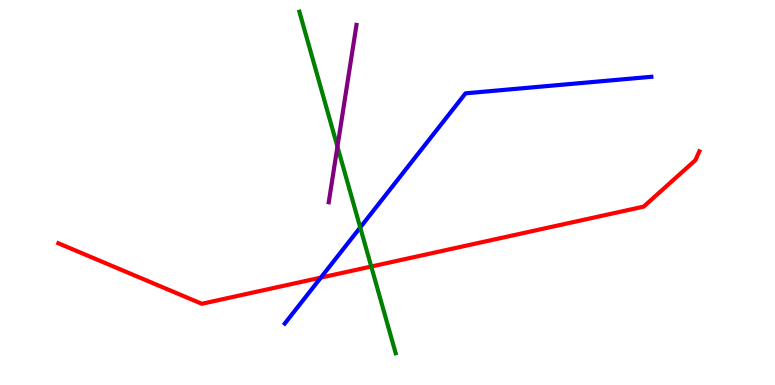[{'lines': ['blue', 'red'], 'intersections': [{'x': 4.14, 'y': 2.79}]}, {'lines': ['green', 'red'], 'intersections': [{'x': 4.79, 'y': 3.08}]}, {'lines': ['purple', 'red'], 'intersections': []}, {'lines': ['blue', 'green'], 'intersections': [{'x': 4.65, 'y': 4.09}]}, {'lines': ['blue', 'purple'], 'intersections': []}, {'lines': ['green', 'purple'], 'intersections': [{'x': 4.35, 'y': 6.19}]}]